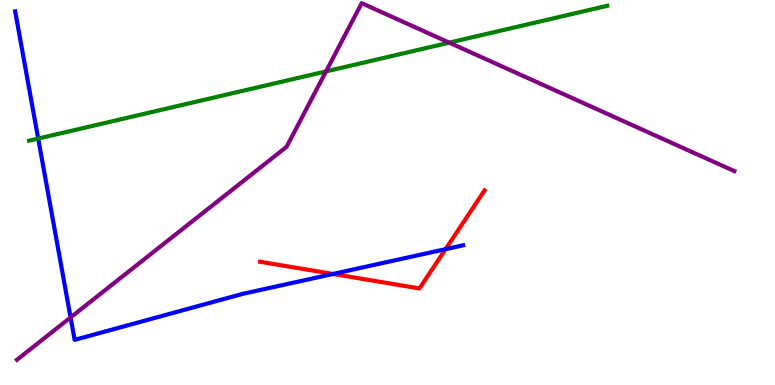[{'lines': ['blue', 'red'], 'intersections': [{'x': 4.3, 'y': 2.88}, {'x': 5.75, 'y': 3.53}]}, {'lines': ['green', 'red'], 'intersections': []}, {'lines': ['purple', 'red'], 'intersections': []}, {'lines': ['blue', 'green'], 'intersections': [{'x': 0.493, 'y': 6.4}]}, {'lines': ['blue', 'purple'], 'intersections': [{'x': 0.911, 'y': 1.75}]}, {'lines': ['green', 'purple'], 'intersections': [{'x': 4.21, 'y': 8.15}, {'x': 5.8, 'y': 8.89}]}]